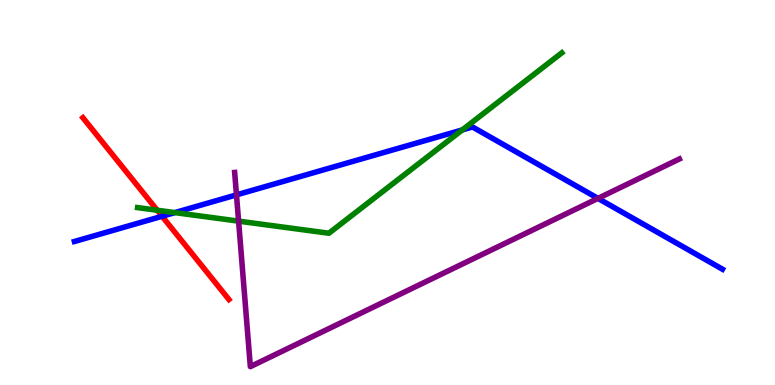[{'lines': ['blue', 'red'], 'intersections': [{'x': 2.09, 'y': 4.38}]}, {'lines': ['green', 'red'], 'intersections': [{'x': 2.03, 'y': 4.54}]}, {'lines': ['purple', 'red'], 'intersections': []}, {'lines': ['blue', 'green'], 'intersections': [{'x': 2.26, 'y': 4.48}, {'x': 5.96, 'y': 6.63}]}, {'lines': ['blue', 'purple'], 'intersections': [{'x': 3.05, 'y': 4.94}, {'x': 7.72, 'y': 4.85}]}, {'lines': ['green', 'purple'], 'intersections': [{'x': 3.08, 'y': 4.26}]}]